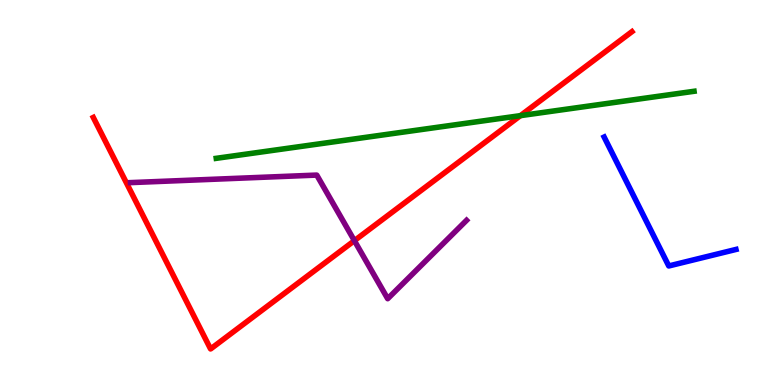[{'lines': ['blue', 'red'], 'intersections': []}, {'lines': ['green', 'red'], 'intersections': [{'x': 6.72, 'y': 7.0}]}, {'lines': ['purple', 'red'], 'intersections': [{'x': 4.57, 'y': 3.75}]}, {'lines': ['blue', 'green'], 'intersections': []}, {'lines': ['blue', 'purple'], 'intersections': []}, {'lines': ['green', 'purple'], 'intersections': []}]